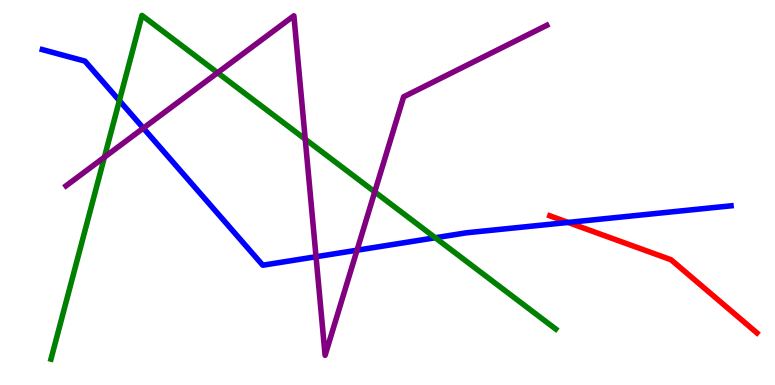[{'lines': ['blue', 'red'], 'intersections': [{'x': 7.33, 'y': 4.22}]}, {'lines': ['green', 'red'], 'intersections': []}, {'lines': ['purple', 'red'], 'intersections': []}, {'lines': ['blue', 'green'], 'intersections': [{'x': 1.54, 'y': 7.39}, {'x': 5.62, 'y': 3.82}]}, {'lines': ['blue', 'purple'], 'intersections': [{'x': 1.85, 'y': 6.67}, {'x': 4.08, 'y': 3.33}, {'x': 4.61, 'y': 3.5}]}, {'lines': ['green', 'purple'], 'intersections': [{'x': 1.35, 'y': 5.92}, {'x': 2.81, 'y': 8.11}, {'x': 3.94, 'y': 6.38}, {'x': 4.84, 'y': 5.02}]}]